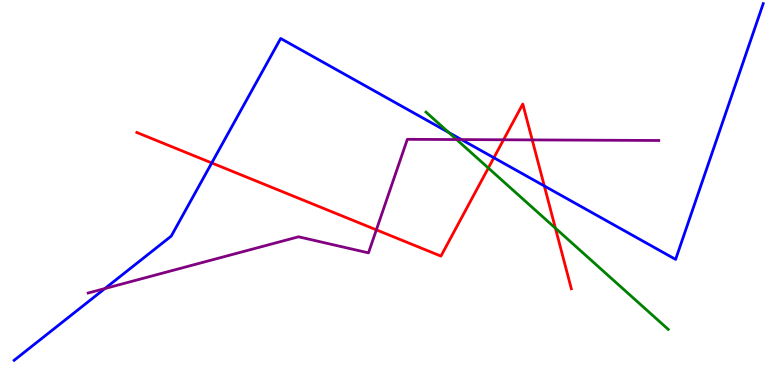[{'lines': ['blue', 'red'], 'intersections': [{'x': 2.73, 'y': 5.77}, {'x': 6.37, 'y': 5.9}, {'x': 7.02, 'y': 5.17}]}, {'lines': ['green', 'red'], 'intersections': [{'x': 6.3, 'y': 5.64}, {'x': 7.17, 'y': 4.07}]}, {'lines': ['purple', 'red'], 'intersections': [{'x': 4.86, 'y': 4.03}, {'x': 6.5, 'y': 6.37}, {'x': 6.87, 'y': 6.37}]}, {'lines': ['blue', 'green'], 'intersections': [{'x': 5.79, 'y': 6.56}]}, {'lines': ['blue', 'purple'], 'intersections': [{'x': 1.35, 'y': 2.51}, {'x': 5.95, 'y': 6.37}]}, {'lines': ['green', 'purple'], 'intersections': [{'x': 5.89, 'y': 6.38}]}]